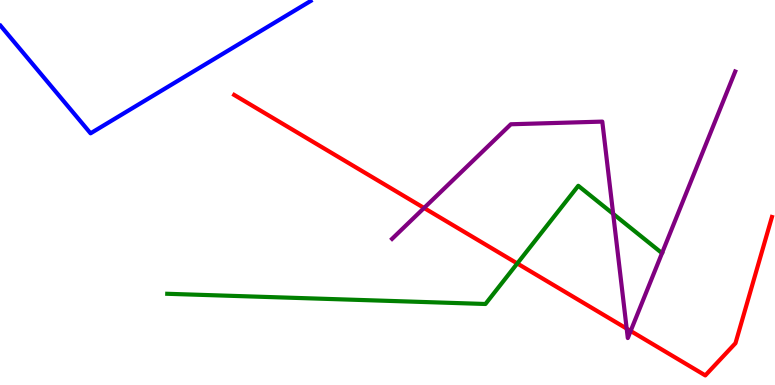[{'lines': ['blue', 'red'], 'intersections': []}, {'lines': ['green', 'red'], 'intersections': [{'x': 6.67, 'y': 3.16}]}, {'lines': ['purple', 'red'], 'intersections': [{'x': 5.47, 'y': 4.6}, {'x': 8.09, 'y': 1.46}, {'x': 8.14, 'y': 1.4}]}, {'lines': ['blue', 'green'], 'intersections': []}, {'lines': ['blue', 'purple'], 'intersections': []}, {'lines': ['green', 'purple'], 'intersections': [{'x': 7.91, 'y': 4.45}]}]